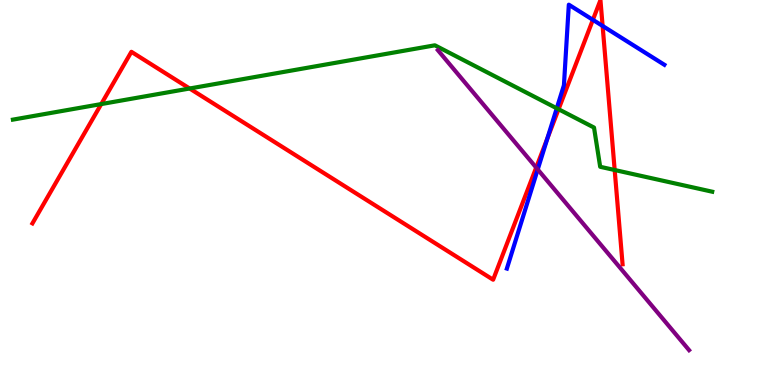[{'lines': ['blue', 'red'], 'intersections': [{'x': 7.06, 'y': 6.41}, {'x': 7.65, 'y': 9.48}, {'x': 7.78, 'y': 9.33}]}, {'lines': ['green', 'red'], 'intersections': [{'x': 1.31, 'y': 7.3}, {'x': 2.45, 'y': 7.7}, {'x': 7.21, 'y': 7.16}, {'x': 7.93, 'y': 5.58}]}, {'lines': ['purple', 'red'], 'intersections': [{'x': 6.92, 'y': 5.65}]}, {'lines': ['blue', 'green'], 'intersections': [{'x': 7.18, 'y': 7.19}]}, {'lines': ['blue', 'purple'], 'intersections': [{'x': 6.94, 'y': 5.6}]}, {'lines': ['green', 'purple'], 'intersections': []}]